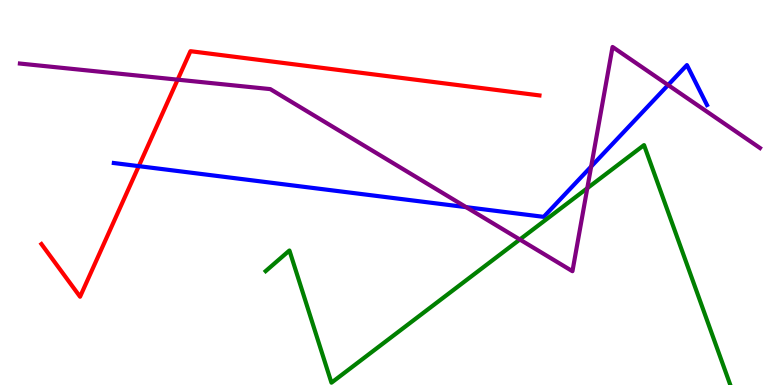[{'lines': ['blue', 'red'], 'intersections': [{'x': 1.79, 'y': 5.68}]}, {'lines': ['green', 'red'], 'intersections': []}, {'lines': ['purple', 'red'], 'intersections': [{'x': 2.29, 'y': 7.93}]}, {'lines': ['blue', 'green'], 'intersections': []}, {'lines': ['blue', 'purple'], 'intersections': [{'x': 6.01, 'y': 4.62}, {'x': 7.63, 'y': 5.67}, {'x': 8.62, 'y': 7.79}]}, {'lines': ['green', 'purple'], 'intersections': [{'x': 6.71, 'y': 3.78}, {'x': 7.58, 'y': 5.11}]}]